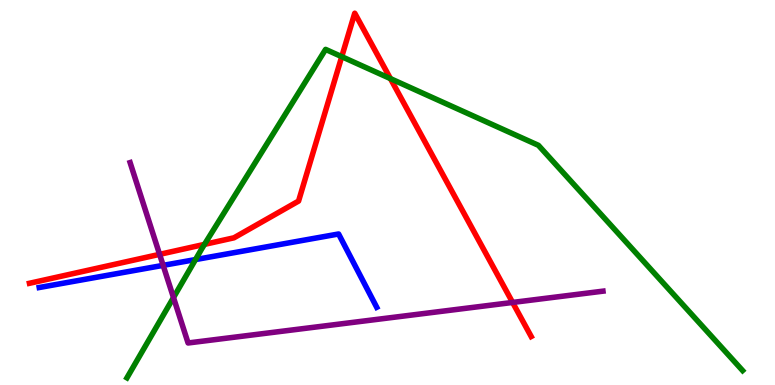[{'lines': ['blue', 'red'], 'intersections': []}, {'lines': ['green', 'red'], 'intersections': [{'x': 2.64, 'y': 3.65}, {'x': 4.41, 'y': 8.53}, {'x': 5.04, 'y': 7.96}]}, {'lines': ['purple', 'red'], 'intersections': [{'x': 2.06, 'y': 3.39}, {'x': 6.61, 'y': 2.14}]}, {'lines': ['blue', 'green'], 'intersections': [{'x': 2.52, 'y': 3.26}]}, {'lines': ['blue', 'purple'], 'intersections': [{'x': 2.11, 'y': 3.11}]}, {'lines': ['green', 'purple'], 'intersections': [{'x': 2.24, 'y': 2.27}]}]